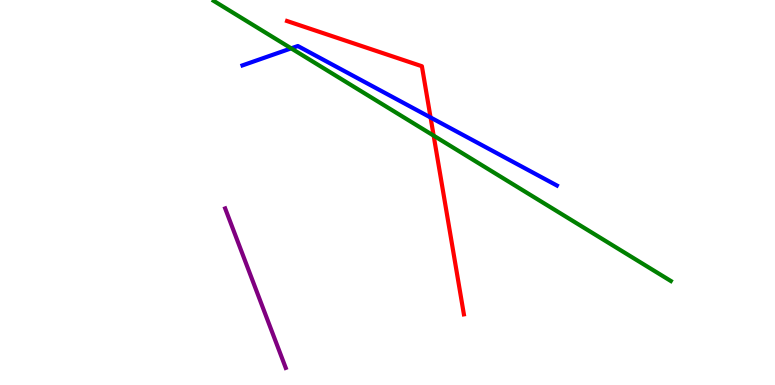[{'lines': ['blue', 'red'], 'intersections': [{'x': 5.56, 'y': 6.95}]}, {'lines': ['green', 'red'], 'intersections': [{'x': 5.6, 'y': 6.48}]}, {'lines': ['purple', 'red'], 'intersections': []}, {'lines': ['blue', 'green'], 'intersections': [{'x': 3.76, 'y': 8.74}]}, {'lines': ['blue', 'purple'], 'intersections': []}, {'lines': ['green', 'purple'], 'intersections': []}]